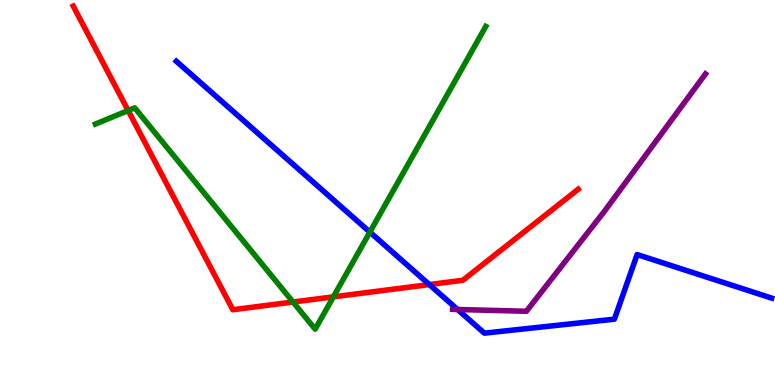[{'lines': ['blue', 'red'], 'intersections': [{'x': 5.54, 'y': 2.61}]}, {'lines': ['green', 'red'], 'intersections': [{'x': 1.65, 'y': 7.13}, {'x': 3.78, 'y': 2.16}, {'x': 4.3, 'y': 2.29}]}, {'lines': ['purple', 'red'], 'intersections': []}, {'lines': ['blue', 'green'], 'intersections': [{'x': 4.77, 'y': 3.97}]}, {'lines': ['blue', 'purple'], 'intersections': [{'x': 5.9, 'y': 1.96}]}, {'lines': ['green', 'purple'], 'intersections': []}]